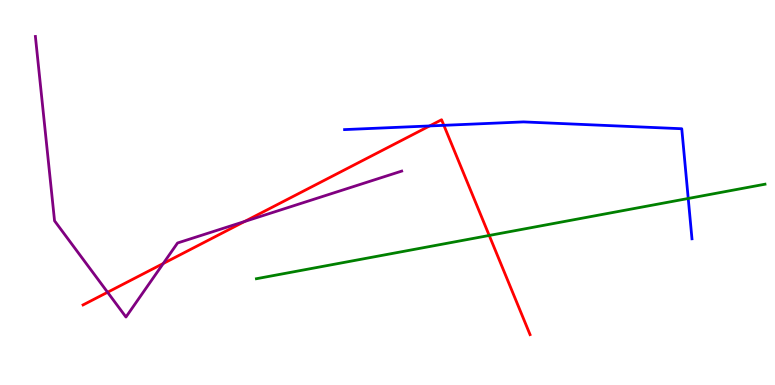[{'lines': ['blue', 'red'], 'intersections': [{'x': 5.54, 'y': 6.73}, {'x': 5.73, 'y': 6.74}]}, {'lines': ['green', 'red'], 'intersections': [{'x': 6.31, 'y': 3.88}]}, {'lines': ['purple', 'red'], 'intersections': [{'x': 1.39, 'y': 2.41}, {'x': 2.11, 'y': 3.16}, {'x': 3.16, 'y': 4.25}]}, {'lines': ['blue', 'green'], 'intersections': [{'x': 8.88, 'y': 4.84}]}, {'lines': ['blue', 'purple'], 'intersections': []}, {'lines': ['green', 'purple'], 'intersections': []}]